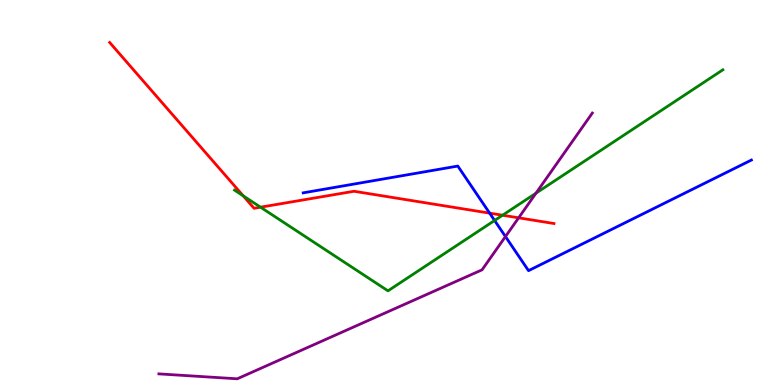[{'lines': ['blue', 'red'], 'intersections': [{'x': 6.32, 'y': 4.46}]}, {'lines': ['green', 'red'], 'intersections': [{'x': 3.14, 'y': 4.91}, {'x': 3.36, 'y': 4.62}, {'x': 6.48, 'y': 4.41}]}, {'lines': ['purple', 'red'], 'intersections': [{'x': 6.69, 'y': 4.34}]}, {'lines': ['blue', 'green'], 'intersections': [{'x': 6.38, 'y': 4.27}]}, {'lines': ['blue', 'purple'], 'intersections': [{'x': 6.52, 'y': 3.86}]}, {'lines': ['green', 'purple'], 'intersections': [{'x': 6.92, 'y': 4.98}]}]